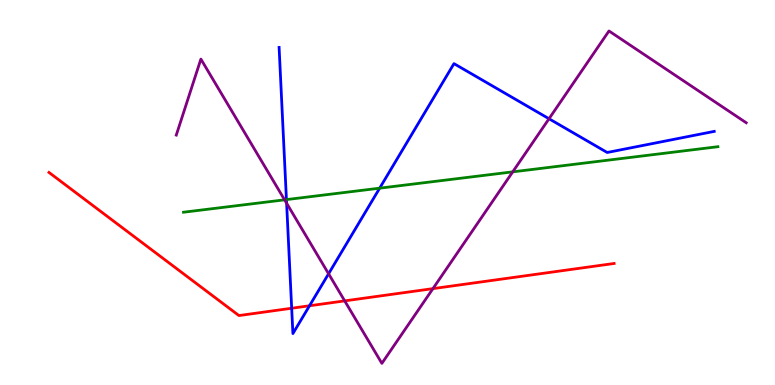[{'lines': ['blue', 'red'], 'intersections': [{'x': 3.76, 'y': 1.99}, {'x': 3.99, 'y': 2.06}]}, {'lines': ['green', 'red'], 'intersections': []}, {'lines': ['purple', 'red'], 'intersections': [{'x': 4.45, 'y': 2.18}, {'x': 5.59, 'y': 2.5}]}, {'lines': ['blue', 'green'], 'intersections': [{'x': 3.7, 'y': 4.82}, {'x': 4.9, 'y': 5.11}]}, {'lines': ['blue', 'purple'], 'intersections': [{'x': 3.7, 'y': 4.72}, {'x': 4.24, 'y': 2.89}, {'x': 7.08, 'y': 6.92}]}, {'lines': ['green', 'purple'], 'intersections': [{'x': 3.67, 'y': 4.81}, {'x': 6.62, 'y': 5.54}]}]